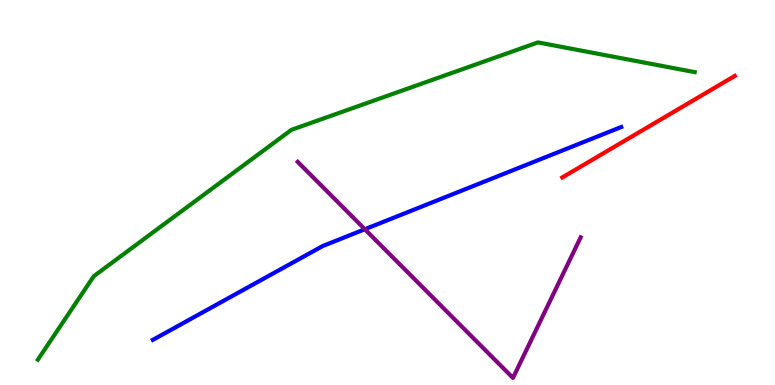[{'lines': ['blue', 'red'], 'intersections': []}, {'lines': ['green', 'red'], 'intersections': []}, {'lines': ['purple', 'red'], 'intersections': []}, {'lines': ['blue', 'green'], 'intersections': []}, {'lines': ['blue', 'purple'], 'intersections': [{'x': 4.71, 'y': 4.05}]}, {'lines': ['green', 'purple'], 'intersections': []}]